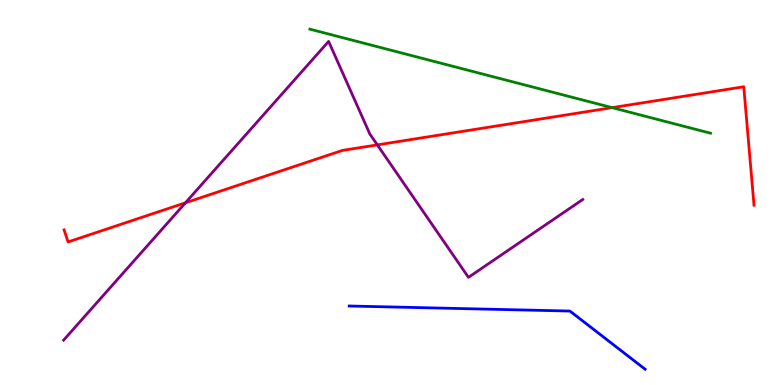[{'lines': ['blue', 'red'], 'intersections': []}, {'lines': ['green', 'red'], 'intersections': [{'x': 7.9, 'y': 7.2}]}, {'lines': ['purple', 'red'], 'intersections': [{'x': 2.39, 'y': 4.73}, {'x': 4.87, 'y': 6.24}]}, {'lines': ['blue', 'green'], 'intersections': []}, {'lines': ['blue', 'purple'], 'intersections': []}, {'lines': ['green', 'purple'], 'intersections': []}]